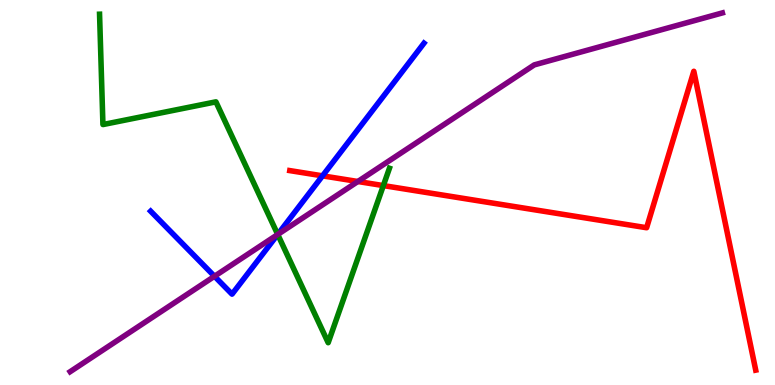[{'lines': ['blue', 'red'], 'intersections': [{'x': 4.16, 'y': 5.43}]}, {'lines': ['green', 'red'], 'intersections': [{'x': 4.95, 'y': 5.18}]}, {'lines': ['purple', 'red'], 'intersections': [{'x': 4.62, 'y': 5.29}]}, {'lines': ['blue', 'green'], 'intersections': [{'x': 3.58, 'y': 3.91}]}, {'lines': ['blue', 'purple'], 'intersections': [{'x': 2.77, 'y': 2.82}, {'x': 3.58, 'y': 3.91}]}, {'lines': ['green', 'purple'], 'intersections': [{'x': 3.58, 'y': 3.91}]}]